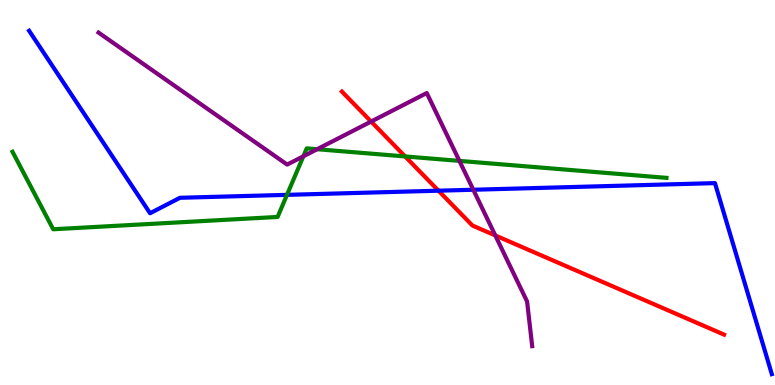[{'lines': ['blue', 'red'], 'intersections': [{'x': 5.66, 'y': 5.05}]}, {'lines': ['green', 'red'], 'intersections': [{'x': 5.23, 'y': 5.94}]}, {'lines': ['purple', 'red'], 'intersections': [{'x': 4.79, 'y': 6.84}, {'x': 6.39, 'y': 3.88}]}, {'lines': ['blue', 'green'], 'intersections': [{'x': 3.7, 'y': 4.94}]}, {'lines': ['blue', 'purple'], 'intersections': [{'x': 6.11, 'y': 5.07}]}, {'lines': ['green', 'purple'], 'intersections': [{'x': 3.91, 'y': 5.94}, {'x': 4.09, 'y': 6.12}, {'x': 5.93, 'y': 5.82}]}]